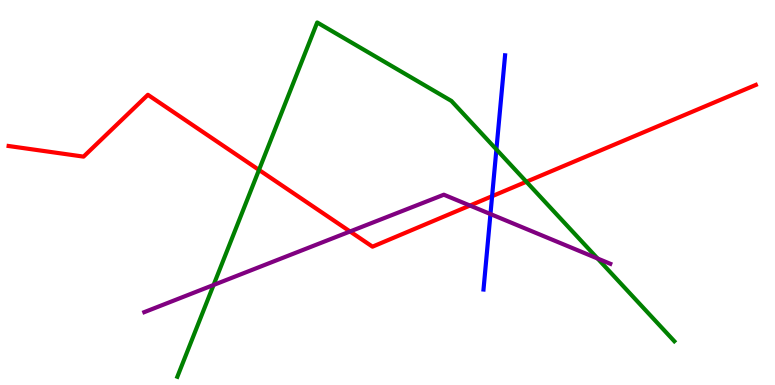[{'lines': ['blue', 'red'], 'intersections': [{'x': 6.35, 'y': 4.9}]}, {'lines': ['green', 'red'], 'intersections': [{'x': 3.34, 'y': 5.59}, {'x': 6.79, 'y': 5.28}]}, {'lines': ['purple', 'red'], 'intersections': [{'x': 4.52, 'y': 3.99}, {'x': 6.06, 'y': 4.66}]}, {'lines': ['blue', 'green'], 'intersections': [{'x': 6.41, 'y': 6.12}]}, {'lines': ['blue', 'purple'], 'intersections': [{'x': 6.33, 'y': 4.44}]}, {'lines': ['green', 'purple'], 'intersections': [{'x': 2.76, 'y': 2.6}, {'x': 7.71, 'y': 3.29}]}]